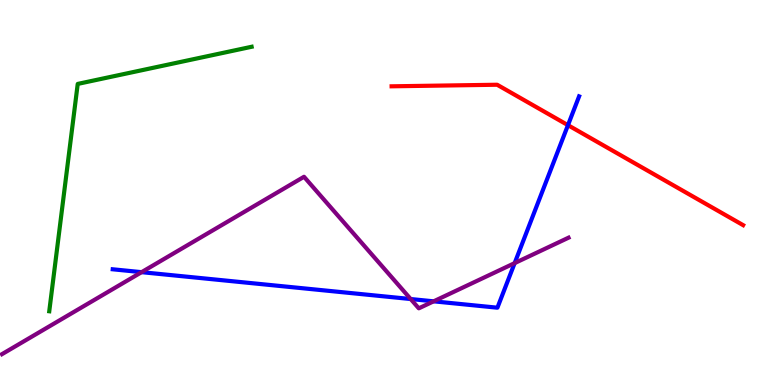[{'lines': ['blue', 'red'], 'intersections': [{'x': 7.33, 'y': 6.75}]}, {'lines': ['green', 'red'], 'intersections': []}, {'lines': ['purple', 'red'], 'intersections': []}, {'lines': ['blue', 'green'], 'intersections': []}, {'lines': ['blue', 'purple'], 'intersections': [{'x': 1.83, 'y': 2.93}, {'x': 5.3, 'y': 2.23}, {'x': 5.6, 'y': 2.17}, {'x': 6.64, 'y': 3.17}]}, {'lines': ['green', 'purple'], 'intersections': []}]